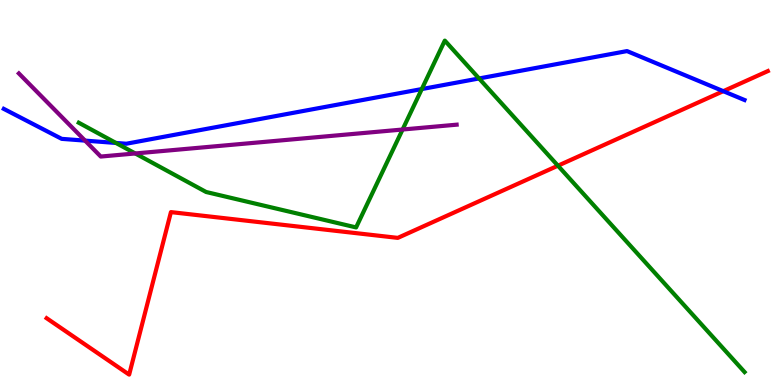[{'lines': ['blue', 'red'], 'intersections': [{'x': 9.33, 'y': 7.63}]}, {'lines': ['green', 'red'], 'intersections': [{'x': 7.2, 'y': 5.7}]}, {'lines': ['purple', 'red'], 'intersections': []}, {'lines': ['blue', 'green'], 'intersections': [{'x': 1.5, 'y': 6.29}, {'x': 5.44, 'y': 7.69}, {'x': 6.18, 'y': 7.96}]}, {'lines': ['blue', 'purple'], 'intersections': [{'x': 1.1, 'y': 6.35}]}, {'lines': ['green', 'purple'], 'intersections': [{'x': 1.75, 'y': 6.01}, {'x': 5.19, 'y': 6.64}]}]